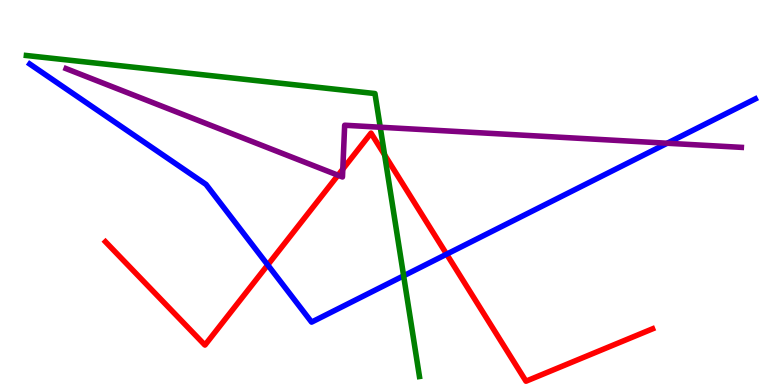[{'lines': ['blue', 'red'], 'intersections': [{'x': 3.45, 'y': 3.12}, {'x': 5.76, 'y': 3.4}]}, {'lines': ['green', 'red'], 'intersections': [{'x': 4.96, 'y': 5.98}]}, {'lines': ['purple', 'red'], 'intersections': [{'x': 4.36, 'y': 5.45}, {'x': 4.42, 'y': 5.61}]}, {'lines': ['blue', 'green'], 'intersections': [{'x': 5.21, 'y': 2.84}]}, {'lines': ['blue', 'purple'], 'intersections': [{'x': 8.61, 'y': 6.28}]}, {'lines': ['green', 'purple'], 'intersections': [{'x': 4.91, 'y': 6.7}]}]